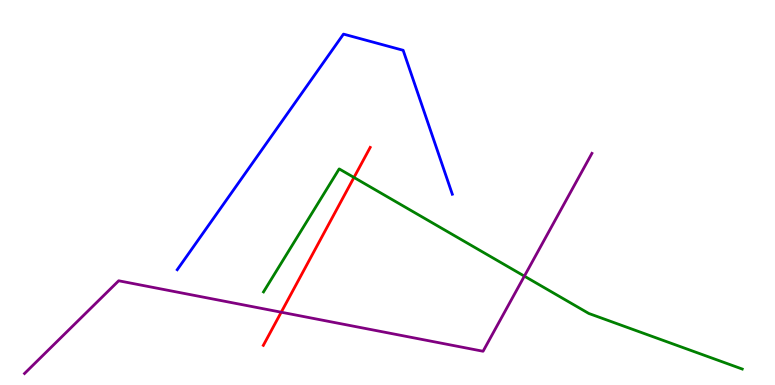[{'lines': ['blue', 'red'], 'intersections': []}, {'lines': ['green', 'red'], 'intersections': [{'x': 4.57, 'y': 5.39}]}, {'lines': ['purple', 'red'], 'intersections': [{'x': 3.63, 'y': 1.89}]}, {'lines': ['blue', 'green'], 'intersections': []}, {'lines': ['blue', 'purple'], 'intersections': []}, {'lines': ['green', 'purple'], 'intersections': [{'x': 6.77, 'y': 2.83}]}]